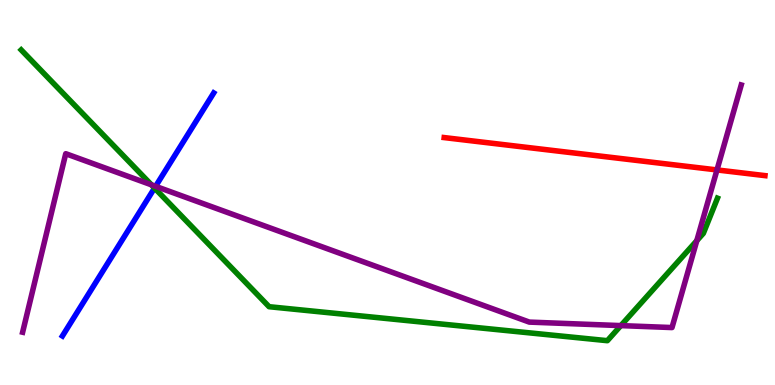[{'lines': ['blue', 'red'], 'intersections': []}, {'lines': ['green', 'red'], 'intersections': []}, {'lines': ['purple', 'red'], 'intersections': [{'x': 9.25, 'y': 5.59}]}, {'lines': ['blue', 'green'], 'intersections': [{'x': 1.99, 'y': 5.12}]}, {'lines': ['blue', 'purple'], 'intersections': [{'x': 2.01, 'y': 5.16}]}, {'lines': ['green', 'purple'], 'intersections': [{'x': 1.95, 'y': 5.2}, {'x': 8.01, 'y': 1.54}, {'x': 8.99, 'y': 3.75}]}]